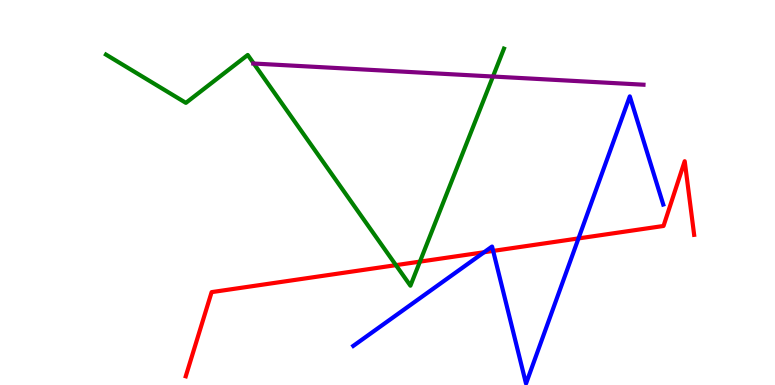[{'lines': ['blue', 'red'], 'intersections': [{'x': 6.25, 'y': 3.45}, {'x': 6.36, 'y': 3.48}, {'x': 7.46, 'y': 3.81}]}, {'lines': ['green', 'red'], 'intersections': [{'x': 5.11, 'y': 3.11}, {'x': 5.42, 'y': 3.2}]}, {'lines': ['purple', 'red'], 'intersections': []}, {'lines': ['blue', 'green'], 'intersections': []}, {'lines': ['blue', 'purple'], 'intersections': []}, {'lines': ['green', 'purple'], 'intersections': [{'x': 3.27, 'y': 8.35}, {'x': 6.36, 'y': 8.01}]}]